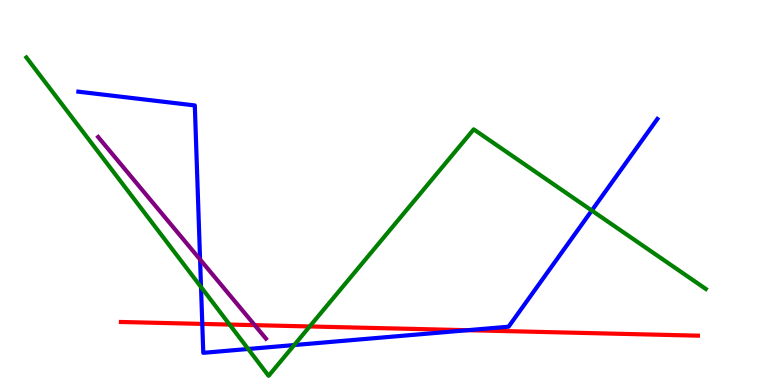[{'lines': ['blue', 'red'], 'intersections': [{'x': 2.61, 'y': 1.59}, {'x': 6.03, 'y': 1.42}]}, {'lines': ['green', 'red'], 'intersections': [{'x': 2.96, 'y': 1.57}, {'x': 4.0, 'y': 1.52}]}, {'lines': ['purple', 'red'], 'intersections': [{'x': 3.29, 'y': 1.55}]}, {'lines': ['blue', 'green'], 'intersections': [{'x': 2.59, 'y': 2.55}, {'x': 3.2, 'y': 0.935}, {'x': 3.8, 'y': 1.04}, {'x': 7.64, 'y': 4.53}]}, {'lines': ['blue', 'purple'], 'intersections': [{'x': 2.58, 'y': 3.26}]}, {'lines': ['green', 'purple'], 'intersections': []}]